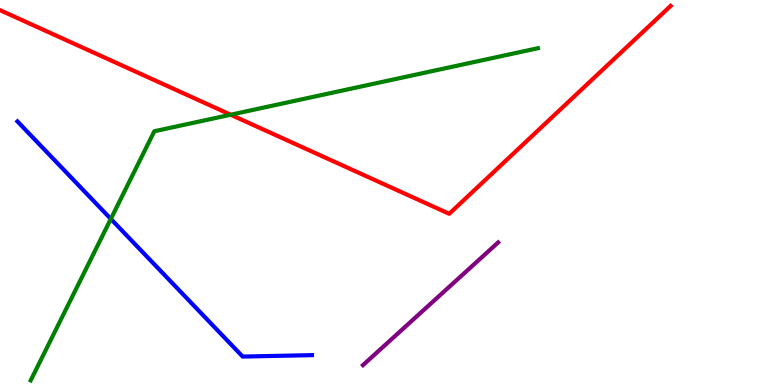[{'lines': ['blue', 'red'], 'intersections': []}, {'lines': ['green', 'red'], 'intersections': [{'x': 2.98, 'y': 7.02}]}, {'lines': ['purple', 'red'], 'intersections': []}, {'lines': ['blue', 'green'], 'intersections': [{'x': 1.43, 'y': 4.31}]}, {'lines': ['blue', 'purple'], 'intersections': []}, {'lines': ['green', 'purple'], 'intersections': []}]